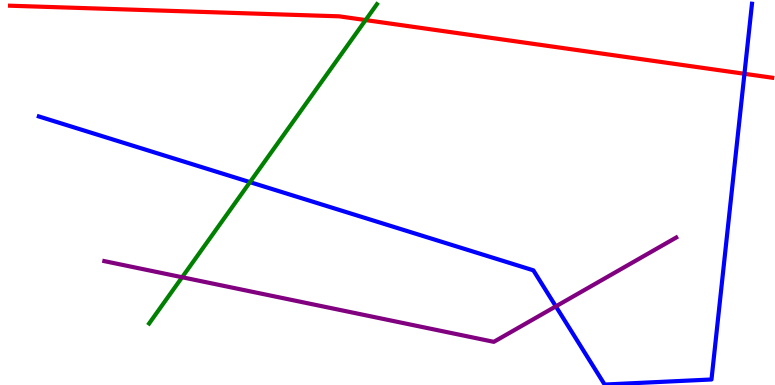[{'lines': ['blue', 'red'], 'intersections': [{'x': 9.61, 'y': 8.08}]}, {'lines': ['green', 'red'], 'intersections': [{'x': 4.72, 'y': 9.48}]}, {'lines': ['purple', 'red'], 'intersections': []}, {'lines': ['blue', 'green'], 'intersections': [{'x': 3.23, 'y': 5.27}]}, {'lines': ['blue', 'purple'], 'intersections': [{'x': 7.17, 'y': 2.04}]}, {'lines': ['green', 'purple'], 'intersections': [{'x': 2.35, 'y': 2.8}]}]